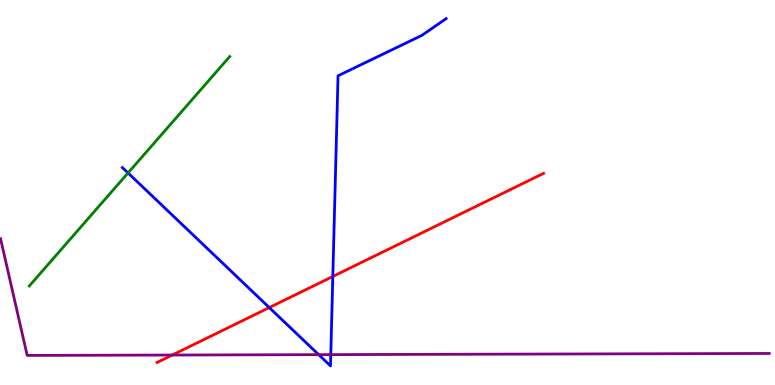[{'lines': ['blue', 'red'], 'intersections': [{'x': 3.47, 'y': 2.01}, {'x': 4.29, 'y': 2.82}]}, {'lines': ['green', 'red'], 'intersections': []}, {'lines': ['purple', 'red'], 'intersections': [{'x': 2.22, 'y': 0.778}]}, {'lines': ['blue', 'green'], 'intersections': [{'x': 1.65, 'y': 5.51}]}, {'lines': ['blue', 'purple'], 'intersections': [{'x': 4.11, 'y': 0.788}, {'x': 4.27, 'y': 0.789}]}, {'lines': ['green', 'purple'], 'intersections': []}]